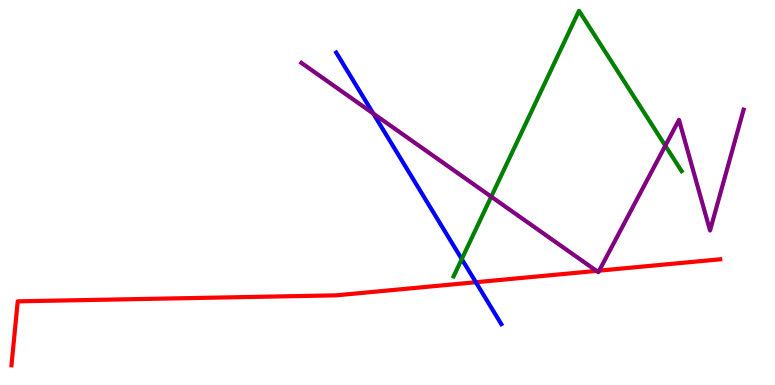[{'lines': ['blue', 'red'], 'intersections': [{'x': 6.14, 'y': 2.67}]}, {'lines': ['green', 'red'], 'intersections': []}, {'lines': ['purple', 'red'], 'intersections': [{'x': 7.7, 'y': 2.96}, {'x': 7.73, 'y': 2.97}]}, {'lines': ['blue', 'green'], 'intersections': [{'x': 5.96, 'y': 3.27}]}, {'lines': ['blue', 'purple'], 'intersections': [{'x': 4.82, 'y': 7.05}]}, {'lines': ['green', 'purple'], 'intersections': [{'x': 6.34, 'y': 4.89}, {'x': 8.58, 'y': 6.22}]}]